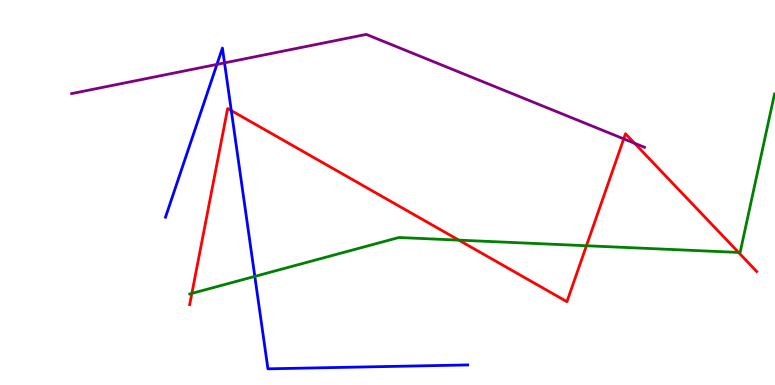[{'lines': ['blue', 'red'], 'intersections': [{'x': 2.98, 'y': 7.13}]}, {'lines': ['green', 'red'], 'intersections': [{'x': 2.48, 'y': 2.38}, {'x': 5.92, 'y': 3.76}, {'x': 7.57, 'y': 3.62}, {'x': 9.53, 'y': 3.44}]}, {'lines': ['purple', 'red'], 'intersections': [{'x': 8.05, 'y': 6.39}, {'x': 8.19, 'y': 6.28}]}, {'lines': ['blue', 'green'], 'intersections': [{'x': 3.29, 'y': 2.82}]}, {'lines': ['blue', 'purple'], 'intersections': [{'x': 2.8, 'y': 8.33}, {'x': 2.9, 'y': 8.37}]}, {'lines': ['green', 'purple'], 'intersections': []}]